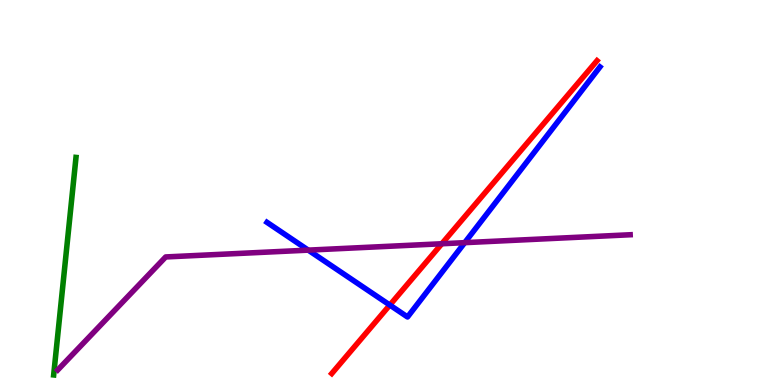[{'lines': ['blue', 'red'], 'intersections': [{'x': 5.03, 'y': 2.08}]}, {'lines': ['green', 'red'], 'intersections': []}, {'lines': ['purple', 'red'], 'intersections': [{'x': 5.7, 'y': 3.67}]}, {'lines': ['blue', 'green'], 'intersections': []}, {'lines': ['blue', 'purple'], 'intersections': [{'x': 3.98, 'y': 3.5}, {'x': 6.0, 'y': 3.7}]}, {'lines': ['green', 'purple'], 'intersections': []}]